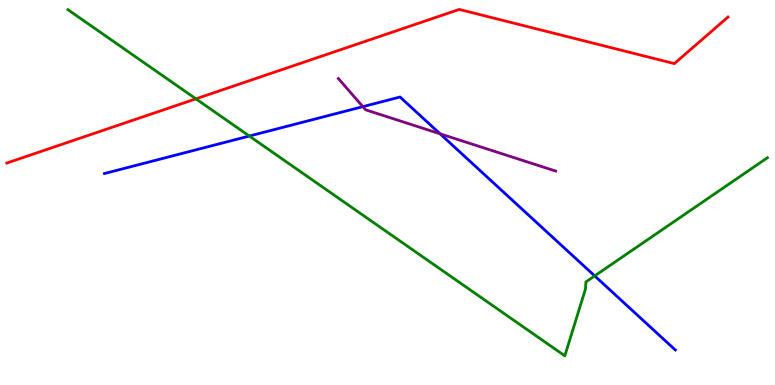[{'lines': ['blue', 'red'], 'intersections': []}, {'lines': ['green', 'red'], 'intersections': [{'x': 2.53, 'y': 7.43}]}, {'lines': ['purple', 'red'], 'intersections': []}, {'lines': ['blue', 'green'], 'intersections': [{'x': 3.22, 'y': 6.47}, {'x': 7.67, 'y': 2.83}]}, {'lines': ['blue', 'purple'], 'intersections': [{'x': 4.68, 'y': 7.23}, {'x': 5.68, 'y': 6.52}]}, {'lines': ['green', 'purple'], 'intersections': []}]